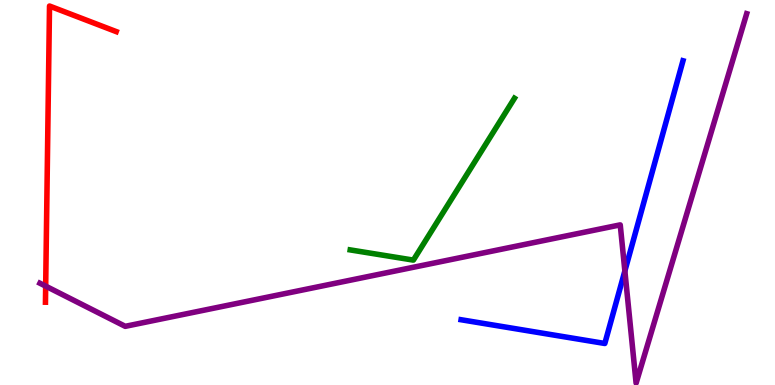[{'lines': ['blue', 'red'], 'intersections': []}, {'lines': ['green', 'red'], 'intersections': []}, {'lines': ['purple', 'red'], 'intersections': [{'x': 0.589, 'y': 2.57}]}, {'lines': ['blue', 'green'], 'intersections': []}, {'lines': ['blue', 'purple'], 'intersections': [{'x': 8.06, 'y': 2.96}]}, {'lines': ['green', 'purple'], 'intersections': []}]